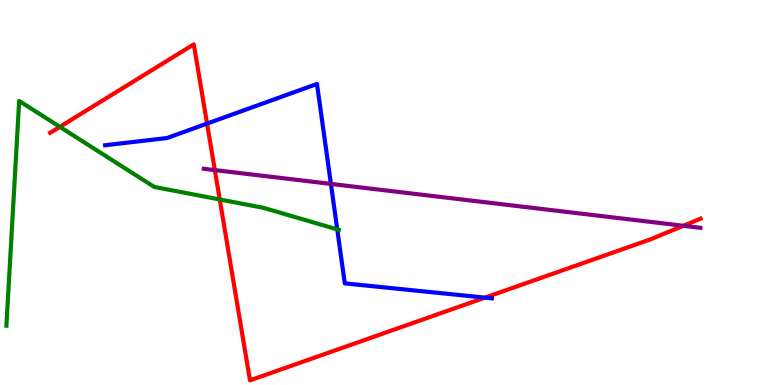[{'lines': ['blue', 'red'], 'intersections': [{'x': 2.67, 'y': 6.79}, {'x': 6.26, 'y': 2.27}]}, {'lines': ['green', 'red'], 'intersections': [{'x': 0.772, 'y': 6.71}, {'x': 2.84, 'y': 4.82}]}, {'lines': ['purple', 'red'], 'intersections': [{'x': 2.77, 'y': 5.58}, {'x': 8.82, 'y': 4.14}]}, {'lines': ['blue', 'green'], 'intersections': [{'x': 4.35, 'y': 4.04}]}, {'lines': ['blue', 'purple'], 'intersections': [{'x': 4.27, 'y': 5.22}]}, {'lines': ['green', 'purple'], 'intersections': []}]